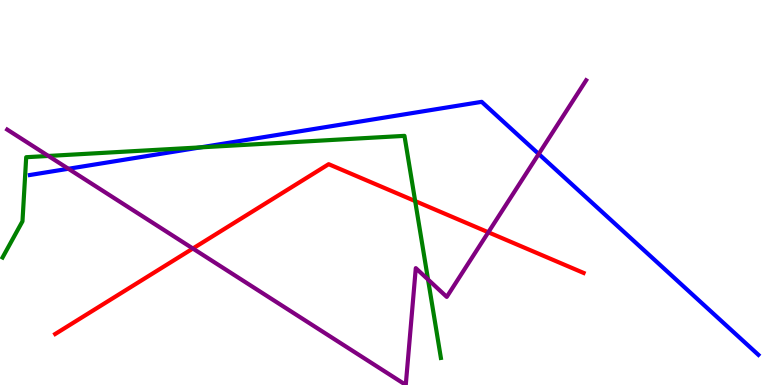[{'lines': ['blue', 'red'], 'intersections': []}, {'lines': ['green', 'red'], 'intersections': [{'x': 5.36, 'y': 4.78}]}, {'lines': ['purple', 'red'], 'intersections': [{'x': 2.49, 'y': 3.55}, {'x': 6.3, 'y': 3.97}]}, {'lines': ['blue', 'green'], 'intersections': [{'x': 2.59, 'y': 6.17}]}, {'lines': ['blue', 'purple'], 'intersections': [{'x': 0.882, 'y': 5.62}, {'x': 6.95, 'y': 6.0}]}, {'lines': ['green', 'purple'], 'intersections': [{'x': 0.624, 'y': 5.95}, {'x': 5.52, 'y': 2.74}]}]